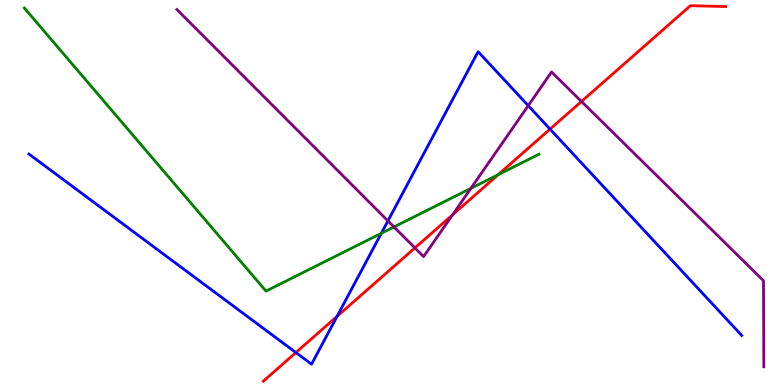[{'lines': ['blue', 'red'], 'intersections': [{'x': 3.82, 'y': 0.843}, {'x': 4.35, 'y': 1.78}, {'x': 7.1, 'y': 6.65}]}, {'lines': ['green', 'red'], 'intersections': [{'x': 6.43, 'y': 5.46}]}, {'lines': ['purple', 'red'], 'intersections': [{'x': 5.35, 'y': 3.56}, {'x': 5.84, 'y': 4.42}, {'x': 7.5, 'y': 7.36}]}, {'lines': ['blue', 'green'], 'intersections': [{'x': 4.92, 'y': 3.94}]}, {'lines': ['blue', 'purple'], 'intersections': [{'x': 5.01, 'y': 4.26}, {'x': 6.82, 'y': 7.26}]}, {'lines': ['green', 'purple'], 'intersections': [{'x': 5.08, 'y': 4.11}, {'x': 6.08, 'y': 5.11}]}]